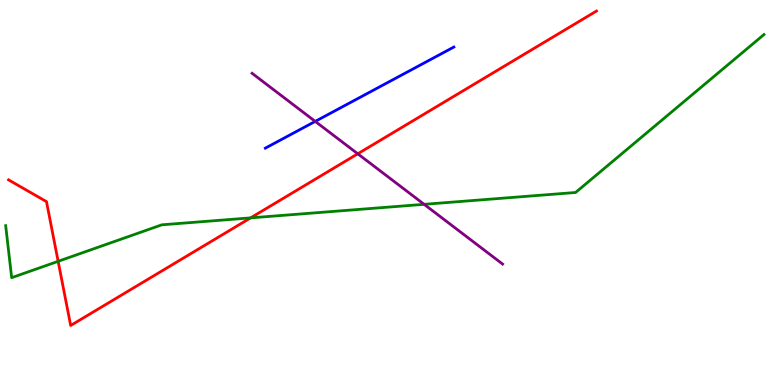[{'lines': ['blue', 'red'], 'intersections': []}, {'lines': ['green', 'red'], 'intersections': [{'x': 0.75, 'y': 3.21}, {'x': 3.23, 'y': 4.34}]}, {'lines': ['purple', 'red'], 'intersections': [{'x': 4.62, 'y': 6.01}]}, {'lines': ['blue', 'green'], 'intersections': []}, {'lines': ['blue', 'purple'], 'intersections': [{'x': 4.07, 'y': 6.85}]}, {'lines': ['green', 'purple'], 'intersections': [{'x': 5.47, 'y': 4.69}]}]